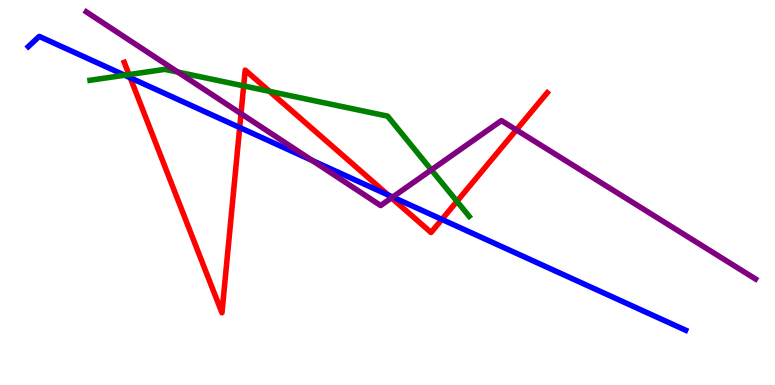[{'lines': ['blue', 'red'], 'intersections': [{'x': 1.68, 'y': 7.98}, {'x': 3.09, 'y': 6.69}, {'x': 5.01, 'y': 4.94}, {'x': 5.7, 'y': 4.3}]}, {'lines': ['green', 'red'], 'intersections': [{'x': 1.66, 'y': 8.06}, {'x': 3.14, 'y': 7.77}, {'x': 3.48, 'y': 7.63}, {'x': 5.9, 'y': 4.77}]}, {'lines': ['purple', 'red'], 'intersections': [{'x': 3.11, 'y': 7.05}, {'x': 5.05, 'y': 4.86}, {'x': 6.66, 'y': 6.63}]}, {'lines': ['blue', 'green'], 'intersections': [{'x': 1.61, 'y': 8.05}]}, {'lines': ['blue', 'purple'], 'intersections': [{'x': 4.03, 'y': 5.83}, {'x': 5.07, 'y': 4.88}]}, {'lines': ['green', 'purple'], 'intersections': [{'x': 2.29, 'y': 8.13}, {'x': 5.57, 'y': 5.59}]}]